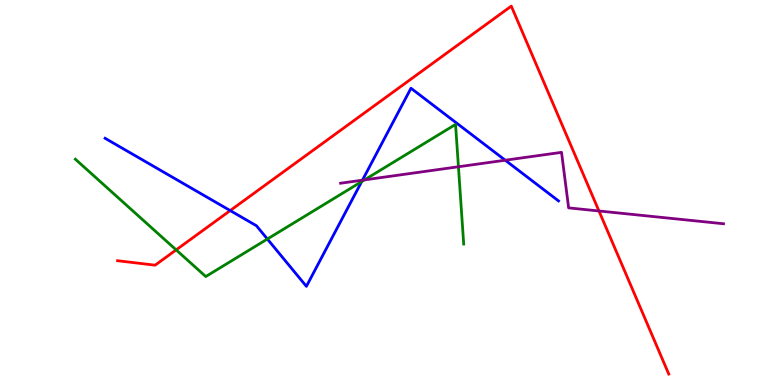[{'lines': ['blue', 'red'], 'intersections': [{'x': 2.97, 'y': 4.53}]}, {'lines': ['green', 'red'], 'intersections': [{'x': 2.27, 'y': 3.51}]}, {'lines': ['purple', 'red'], 'intersections': [{'x': 7.73, 'y': 4.52}]}, {'lines': ['blue', 'green'], 'intersections': [{'x': 3.45, 'y': 3.79}, {'x': 4.67, 'y': 5.28}]}, {'lines': ['blue', 'purple'], 'intersections': [{'x': 4.68, 'y': 5.32}, {'x': 6.52, 'y': 5.84}]}, {'lines': ['green', 'purple'], 'intersections': [{'x': 4.7, 'y': 5.33}, {'x': 5.92, 'y': 5.67}]}]